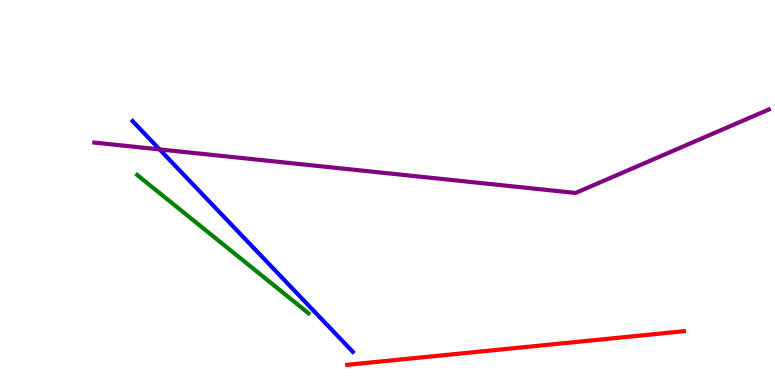[{'lines': ['blue', 'red'], 'intersections': []}, {'lines': ['green', 'red'], 'intersections': []}, {'lines': ['purple', 'red'], 'intersections': []}, {'lines': ['blue', 'green'], 'intersections': []}, {'lines': ['blue', 'purple'], 'intersections': [{'x': 2.06, 'y': 6.12}]}, {'lines': ['green', 'purple'], 'intersections': []}]